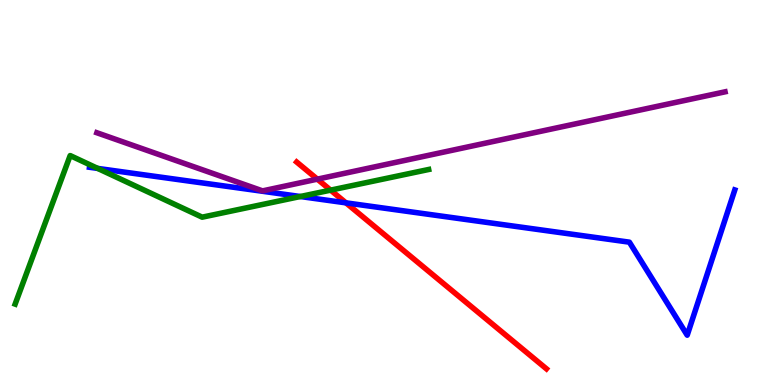[{'lines': ['blue', 'red'], 'intersections': [{'x': 4.46, 'y': 4.73}]}, {'lines': ['green', 'red'], 'intersections': [{'x': 4.27, 'y': 5.06}]}, {'lines': ['purple', 'red'], 'intersections': [{'x': 4.09, 'y': 5.35}]}, {'lines': ['blue', 'green'], 'intersections': [{'x': 1.26, 'y': 5.63}, {'x': 3.87, 'y': 4.9}]}, {'lines': ['blue', 'purple'], 'intersections': []}, {'lines': ['green', 'purple'], 'intersections': []}]